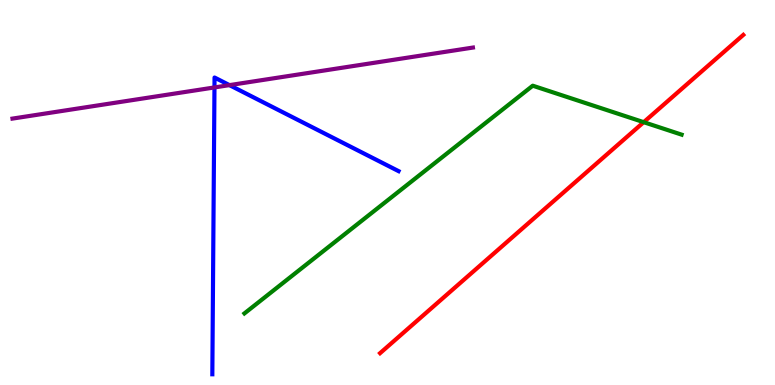[{'lines': ['blue', 'red'], 'intersections': []}, {'lines': ['green', 'red'], 'intersections': [{'x': 8.31, 'y': 6.83}]}, {'lines': ['purple', 'red'], 'intersections': []}, {'lines': ['blue', 'green'], 'intersections': []}, {'lines': ['blue', 'purple'], 'intersections': [{'x': 2.77, 'y': 7.73}, {'x': 2.96, 'y': 7.79}]}, {'lines': ['green', 'purple'], 'intersections': []}]